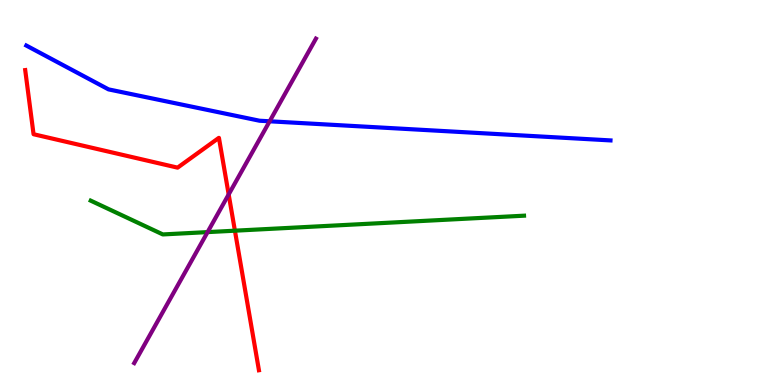[{'lines': ['blue', 'red'], 'intersections': []}, {'lines': ['green', 'red'], 'intersections': [{'x': 3.03, 'y': 4.01}]}, {'lines': ['purple', 'red'], 'intersections': [{'x': 2.95, 'y': 4.95}]}, {'lines': ['blue', 'green'], 'intersections': []}, {'lines': ['blue', 'purple'], 'intersections': [{'x': 3.48, 'y': 6.85}]}, {'lines': ['green', 'purple'], 'intersections': [{'x': 2.68, 'y': 3.97}]}]